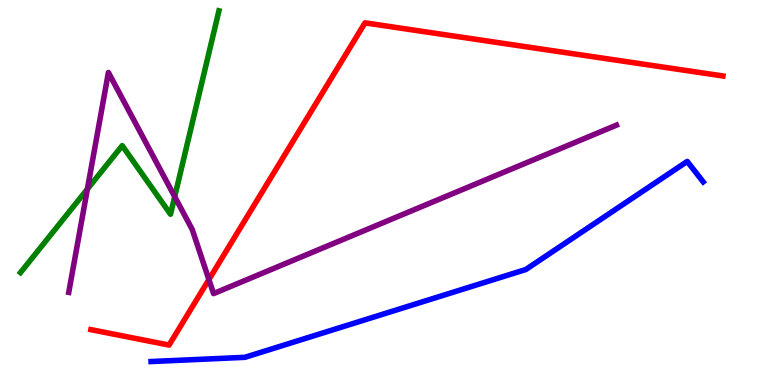[{'lines': ['blue', 'red'], 'intersections': []}, {'lines': ['green', 'red'], 'intersections': []}, {'lines': ['purple', 'red'], 'intersections': [{'x': 2.7, 'y': 2.74}]}, {'lines': ['blue', 'green'], 'intersections': []}, {'lines': ['blue', 'purple'], 'intersections': []}, {'lines': ['green', 'purple'], 'intersections': [{'x': 1.13, 'y': 5.09}, {'x': 2.25, 'y': 4.89}]}]